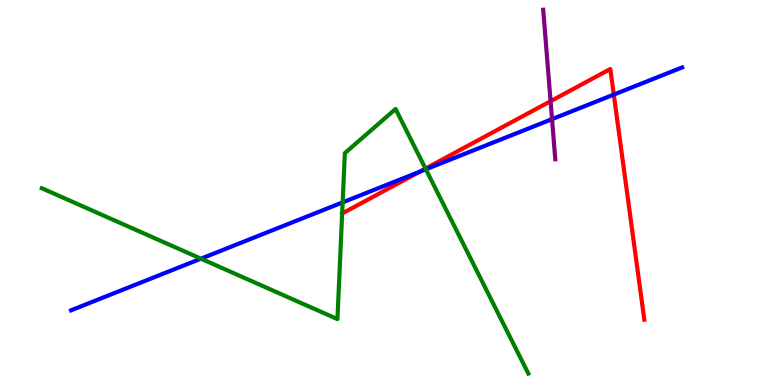[{'lines': ['blue', 'red'], 'intersections': [{'x': 5.41, 'y': 5.54}, {'x': 7.92, 'y': 7.54}]}, {'lines': ['green', 'red'], 'intersections': [{'x': 5.49, 'y': 5.62}]}, {'lines': ['purple', 'red'], 'intersections': [{'x': 7.1, 'y': 7.37}]}, {'lines': ['blue', 'green'], 'intersections': [{'x': 2.59, 'y': 3.28}, {'x': 4.42, 'y': 4.74}, {'x': 5.49, 'y': 5.6}]}, {'lines': ['blue', 'purple'], 'intersections': [{'x': 7.12, 'y': 6.91}]}, {'lines': ['green', 'purple'], 'intersections': []}]